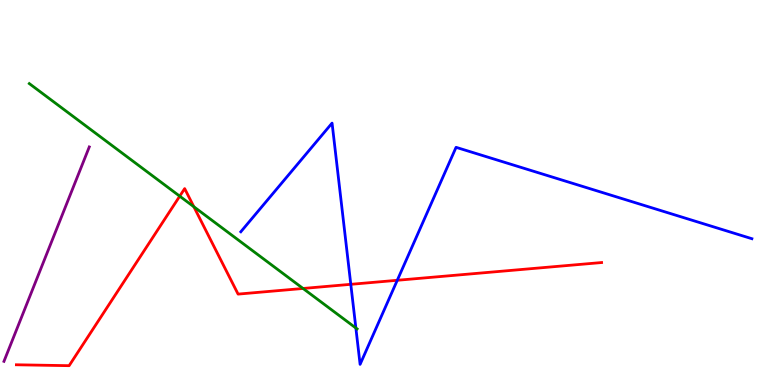[{'lines': ['blue', 'red'], 'intersections': [{'x': 4.53, 'y': 2.62}, {'x': 5.13, 'y': 2.72}]}, {'lines': ['green', 'red'], 'intersections': [{'x': 2.32, 'y': 4.9}, {'x': 2.5, 'y': 4.63}, {'x': 3.91, 'y': 2.51}]}, {'lines': ['purple', 'red'], 'intersections': []}, {'lines': ['blue', 'green'], 'intersections': [{'x': 4.59, 'y': 1.48}]}, {'lines': ['blue', 'purple'], 'intersections': []}, {'lines': ['green', 'purple'], 'intersections': []}]